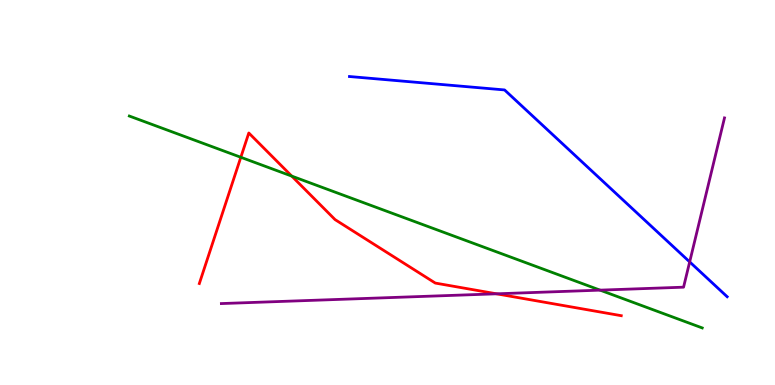[{'lines': ['blue', 'red'], 'intersections': []}, {'lines': ['green', 'red'], 'intersections': [{'x': 3.11, 'y': 5.92}, {'x': 3.76, 'y': 5.43}]}, {'lines': ['purple', 'red'], 'intersections': [{'x': 6.41, 'y': 2.37}]}, {'lines': ['blue', 'green'], 'intersections': []}, {'lines': ['blue', 'purple'], 'intersections': [{'x': 8.9, 'y': 3.2}]}, {'lines': ['green', 'purple'], 'intersections': [{'x': 7.74, 'y': 2.46}]}]